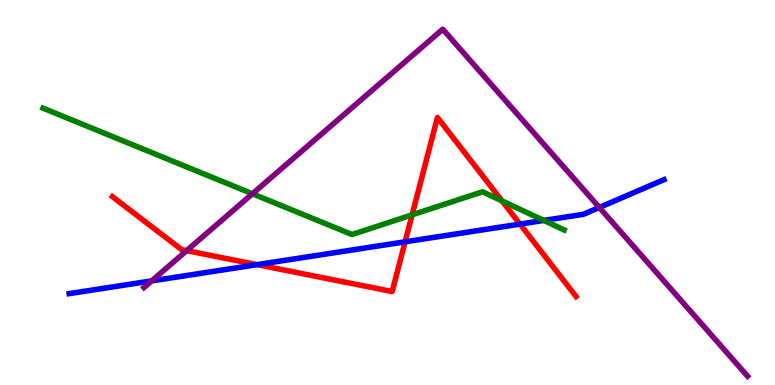[{'lines': ['blue', 'red'], 'intersections': [{'x': 3.32, 'y': 3.13}, {'x': 5.23, 'y': 3.72}, {'x': 6.71, 'y': 4.18}]}, {'lines': ['green', 'red'], 'intersections': [{'x': 5.32, 'y': 4.42}, {'x': 6.48, 'y': 4.78}]}, {'lines': ['purple', 'red'], 'intersections': [{'x': 2.41, 'y': 3.49}]}, {'lines': ['blue', 'green'], 'intersections': [{'x': 7.02, 'y': 4.27}]}, {'lines': ['blue', 'purple'], 'intersections': [{'x': 1.96, 'y': 2.7}, {'x': 7.73, 'y': 4.61}]}, {'lines': ['green', 'purple'], 'intersections': [{'x': 3.26, 'y': 4.97}]}]